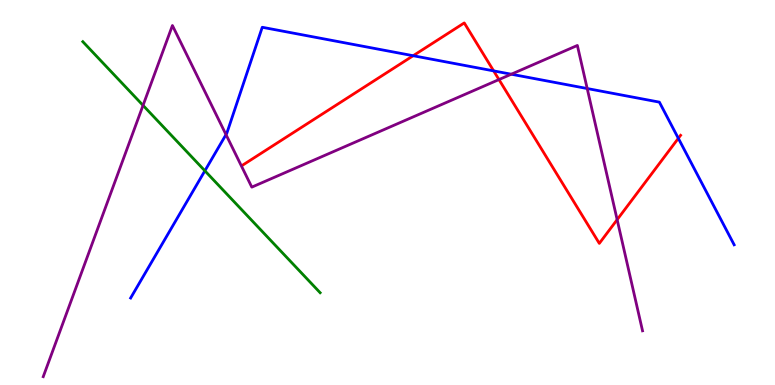[{'lines': ['blue', 'red'], 'intersections': [{'x': 5.33, 'y': 8.55}, {'x': 6.37, 'y': 8.16}, {'x': 8.75, 'y': 6.41}]}, {'lines': ['green', 'red'], 'intersections': []}, {'lines': ['purple', 'red'], 'intersections': [{'x': 6.44, 'y': 7.93}, {'x': 7.96, 'y': 4.29}]}, {'lines': ['blue', 'green'], 'intersections': [{'x': 2.64, 'y': 5.56}]}, {'lines': ['blue', 'purple'], 'intersections': [{'x': 2.92, 'y': 6.5}, {'x': 6.6, 'y': 8.07}, {'x': 7.58, 'y': 7.7}]}, {'lines': ['green', 'purple'], 'intersections': [{'x': 1.85, 'y': 7.26}]}]